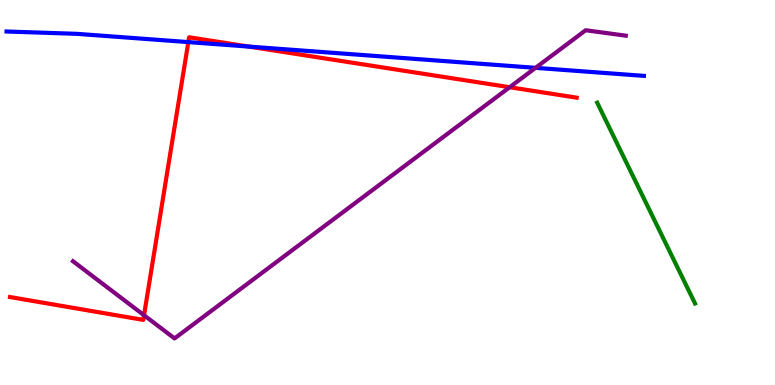[{'lines': ['blue', 'red'], 'intersections': [{'x': 2.43, 'y': 8.91}, {'x': 3.21, 'y': 8.79}]}, {'lines': ['green', 'red'], 'intersections': []}, {'lines': ['purple', 'red'], 'intersections': [{'x': 1.86, 'y': 1.81}, {'x': 6.58, 'y': 7.73}]}, {'lines': ['blue', 'green'], 'intersections': []}, {'lines': ['blue', 'purple'], 'intersections': [{'x': 6.91, 'y': 8.24}]}, {'lines': ['green', 'purple'], 'intersections': []}]